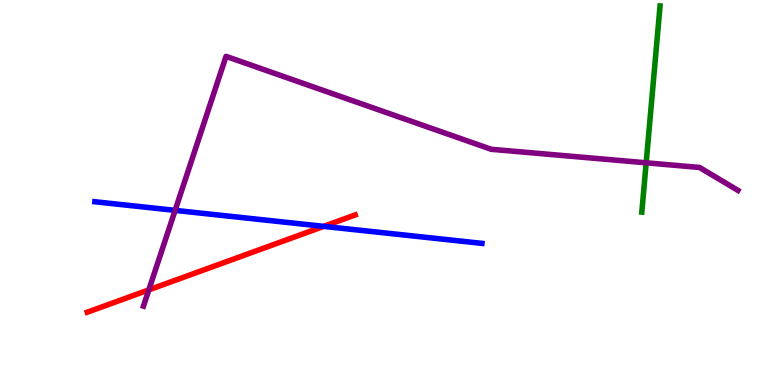[{'lines': ['blue', 'red'], 'intersections': [{'x': 4.18, 'y': 4.12}]}, {'lines': ['green', 'red'], 'intersections': []}, {'lines': ['purple', 'red'], 'intersections': [{'x': 1.92, 'y': 2.47}]}, {'lines': ['blue', 'green'], 'intersections': []}, {'lines': ['blue', 'purple'], 'intersections': [{'x': 2.26, 'y': 4.54}]}, {'lines': ['green', 'purple'], 'intersections': [{'x': 8.34, 'y': 5.77}]}]